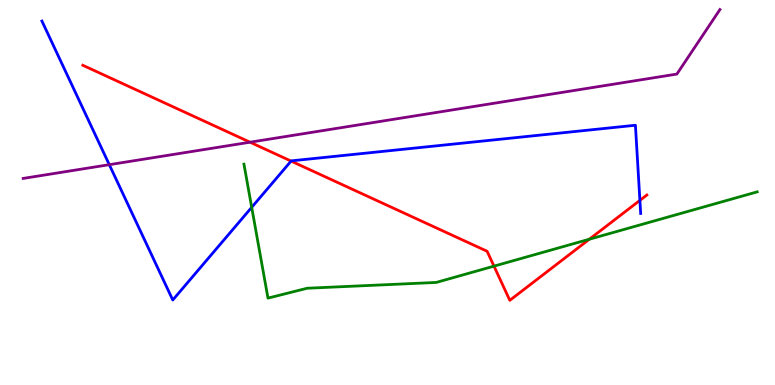[{'lines': ['blue', 'red'], 'intersections': [{'x': 3.76, 'y': 5.82}, {'x': 8.26, 'y': 4.8}]}, {'lines': ['green', 'red'], 'intersections': [{'x': 6.37, 'y': 3.09}, {'x': 7.6, 'y': 3.79}]}, {'lines': ['purple', 'red'], 'intersections': [{'x': 3.23, 'y': 6.31}]}, {'lines': ['blue', 'green'], 'intersections': [{'x': 3.25, 'y': 4.61}]}, {'lines': ['blue', 'purple'], 'intersections': [{'x': 1.41, 'y': 5.72}]}, {'lines': ['green', 'purple'], 'intersections': []}]